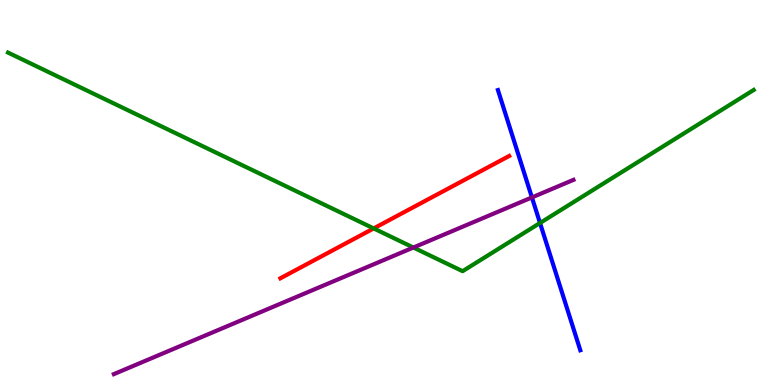[{'lines': ['blue', 'red'], 'intersections': []}, {'lines': ['green', 'red'], 'intersections': [{'x': 4.82, 'y': 4.07}]}, {'lines': ['purple', 'red'], 'intersections': []}, {'lines': ['blue', 'green'], 'intersections': [{'x': 6.97, 'y': 4.21}]}, {'lines': ['blue', 'purple'], 'intersections': [{'x': 6.86, 'y': 4.87}]}, {'lines': ['green', 'purple'], 'intersections': [{'x': 5.33, 'y': 3.57}]}]